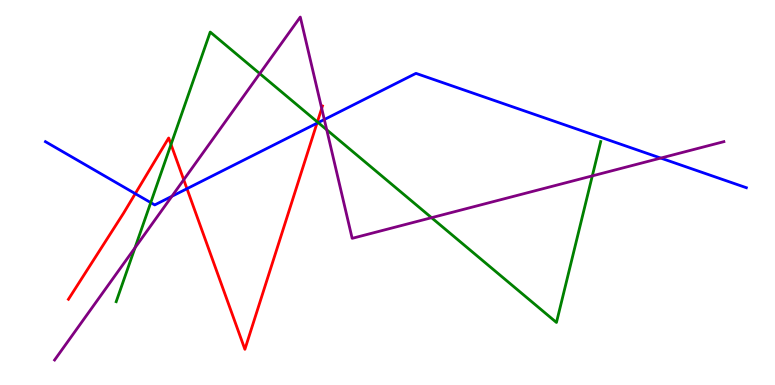[{'lines': ['blue', 'red'], 'intersections': [{'x': 1.75, 'y': 4.97}, {'x': 2.41, 'y': 5.1}, {'x': 4.09, 'y': 6.8}]}, {'lines': ['green', 'red'], 'intersections': [{'x': 2.21, 'y': 6.25}, {'x': 4.1, 'y': 6.83}]}, {'lines': ['purple', 'red'], 'intersections': [{'x': 2.37, 'y': 5.33}, {'x': 4.15, 'y': 7.18}]}, {'lines': ['blue', 'green'], 'intersections': [{'x': 1.95, 'y': 4.74}, {'x': 4.11, 'y': 6.82}]}, {'lines': ['blue', 'purple'], 'intersections': [{'x': 2.22, 'y': 4.9}, {'x': 4.18, 'y': 6.9}, {'x': 8.53, 'y': 5.89}]}, {'lines': ['green', 'purple'], 'intersections': [{'x': 1.74, 'y': 3.56}, {'x': 3.35, 'y': 8.09}, {'x': 4.22, 'y': 6.63}, {'x': 5.57, 'y': 4.35}, {'x': 7.64, 'y': 5.43}]}]